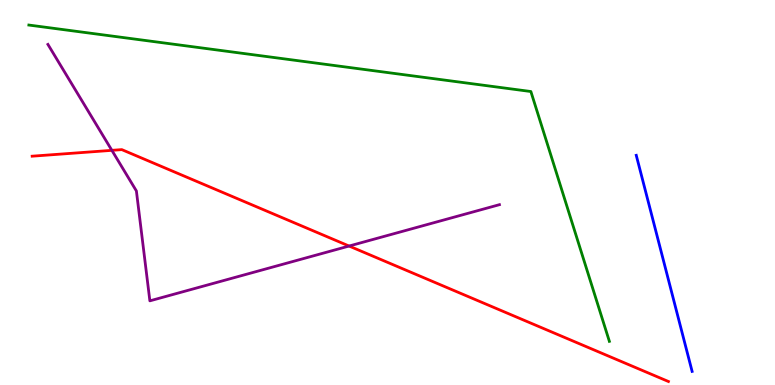[{'lines': ['blue', 'red'], 'intersections': []}, {'lines': ['green', 'red'], 'intersections': []}, {'lines': ['purple', 'red'], 'intersections': [{'x': 1.44, 'y': 6.09}, {'x': 4.5, 'y': 3.61}]}, {'lines': ['blue', 'green'], 'intersections': []}, {'lines': ['blue', 'purple'], 'intersections': []}, {'lines': ['green', 'purple'], 'intersections': []}]